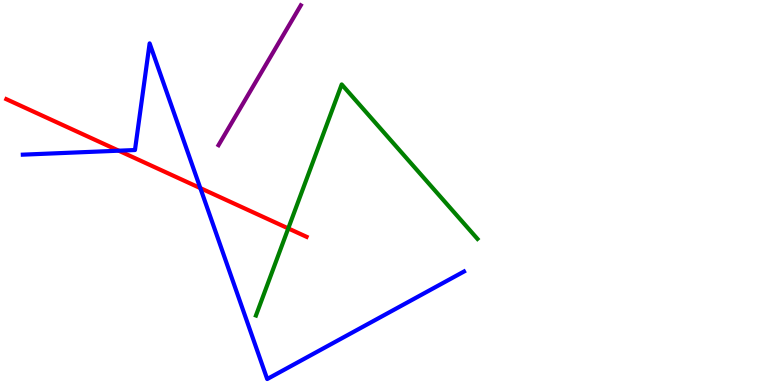[{'lines': ['blue', 'red'], 'intersections': [{'x': 1.53, 'y': 6.09}, {'x': 2.58, 'y': 5.11}]}, {'lines': ['green', 'red'], 'intersections': [{'x': 3.72, 'y': 4.07}]}, {'lines': ['purple', 'red'], 'intersections': []}, {'lines': ['blue', 'green'], 'intersections': []}, {'lines': ['blue', 'purple'], 'intersections': []}, {'lines': ['green', 'purple'], 'intersections': []}]